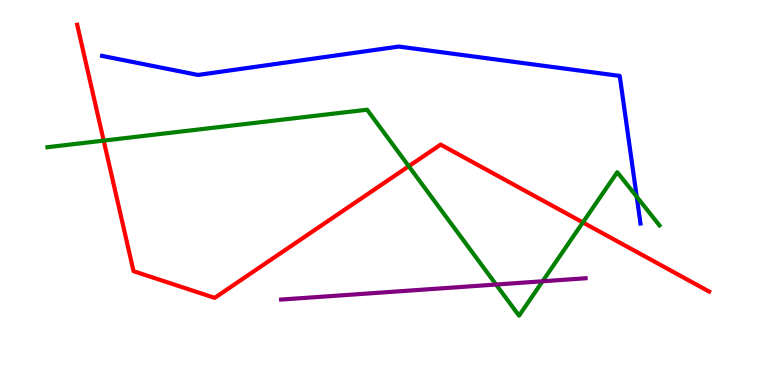[{'lines': ['blue', 'red'], 'intersections': []}, {'lines': ['green', 'red'], 'intersections': [{'x': 1.34, 'y': 6.35}, {'x': 5.27, 'y': 5.68}, {'x': 7.52, 'y': 4.22}]}, {'lines': ['purple', 'red'], 'intersections': []}, {'lines': ['blue', 'green'], 'intersections': [{'x': 8.22, 'y': 4.89}]}, {'lines': ['blue', 'purple'], 'intersections': []}, {'lines': ['green', 'purple'], 'intersections': [{'x': 6.4, 'y': 2.61}, {'x': 7.0, 'y': 2.69}]}]